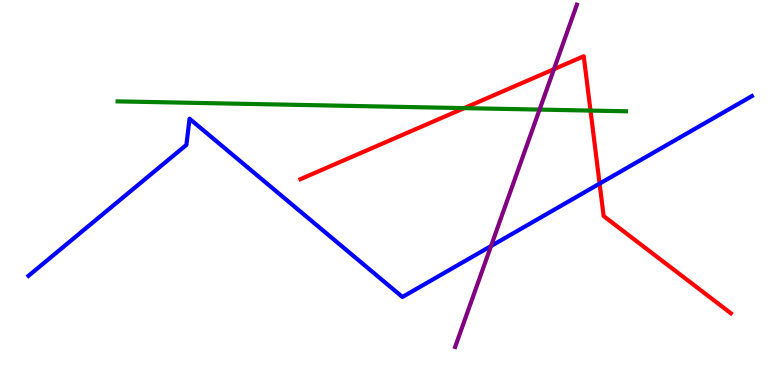[{'lines': ['blue', 'red'], 'intersections': [{'x': 7.74, 'y': 5.23}]}, {'lines': ['green', 'red'], 'intersections': [{'x': 5.99, 'y': 7.19}, {'x': 7.62, 'y': 7.13}]}, {'lines': ['purple', 'red'], 'intersections': [{'x': 7.15, 'y': 8.2}]}, {'lines': ['blue', 'green'], 'intersections': []}, {'lines': ['blue', 'purple'], 'intersections': [{'x': 6.34, 'y': 3.61}]}, {'lines': ['green', 'purple'], 'intersections': [{'x': 6.96, 'y': 7.15}]}]